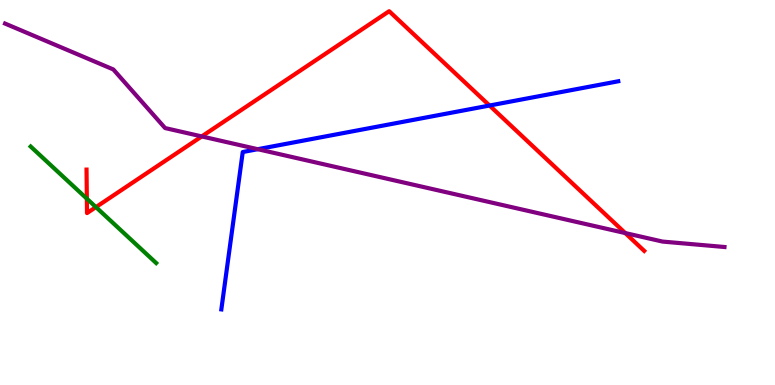[{'lines': ['blue', 'red'], 'intersections': [{'x': 6.32, 'y': 7.26}]}, {'lines': ['green', 'red'], 'intersections': [{'x': 1.12, 'y': 4.84}, {'x': 1.24, 'y': 4.62}]}, {'lines': ['purple', 'red'], 'intersections': [{'x': 2.6, 'y': 6.46}, {'x': 8.07, 'y': 3.95}]}, {'lines': ['blue', 'green'], 'intersections': []}, {'lines': ['blue', 'purple'], 'intersections': [{'x': 3.33, 'y': 6.12}]}, {'lines': ['green', 'purple'], 'intersections': []}]